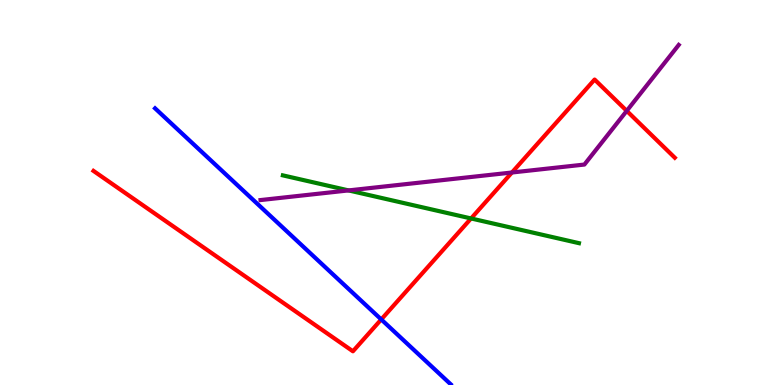[{'lines': ['blue', 'red'], 'intersections': [{'x': 4.92, 'y': 1.7}]}, {'lines': ['green', 'red'], 'intersections': [{'x': 6.08, 'y': 4.33}]}, {'lines': ['purple', 'red'], 'intersections': [{'x': 6.61, 'y': 5.52}, {'x': 8.09, 'y': 7.12}]}, {'lines': ['blue', 'green'], 'intersections': []}, {'lines': ['blue', 'purple'], 'intersections': []}, {'lines': ['green', 'purple'], 'intersections': [{'x': 4.5, 'y': 5.05}]}]